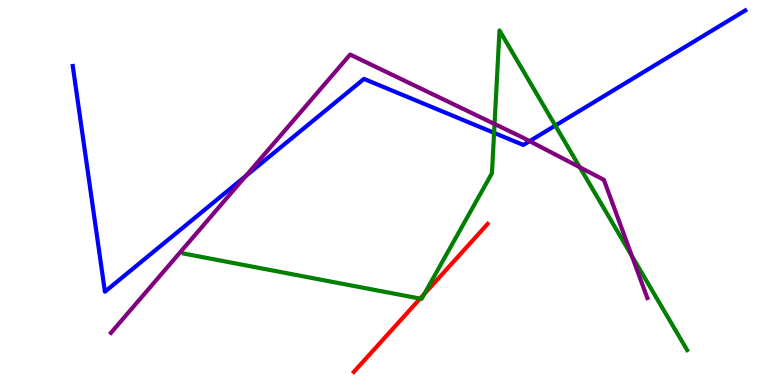[{'lines': ['blue', 'red'], 'intersections': []}, {'lines': ['green', 'red'], 'intersections': [{'x': 5.42, 'y': 2.24}, {'x': 5.48, 'y': 2.36}]}, {'lines': ['purple', 'red'], 'intersections': []}, {'lines': ['blue', 'green'], 'intersections': [{'x': 6.38, 'y': 6.55}, {'x': 7.17, 'y': 6.74}]}, {'lines': ['blue', 'purple'], 'intersections': [{'x': 3.17, 'y': 5.43}, {'x': 6.83, 'y': 6.33}]}, {'lines': ['green', 'purple'], 'intersections': [{'x': 6.38, 'y': 6.78}, {'x': 7.48, 'y': 5.65}, {'x': 8.15, 'y': 3.35}]}]